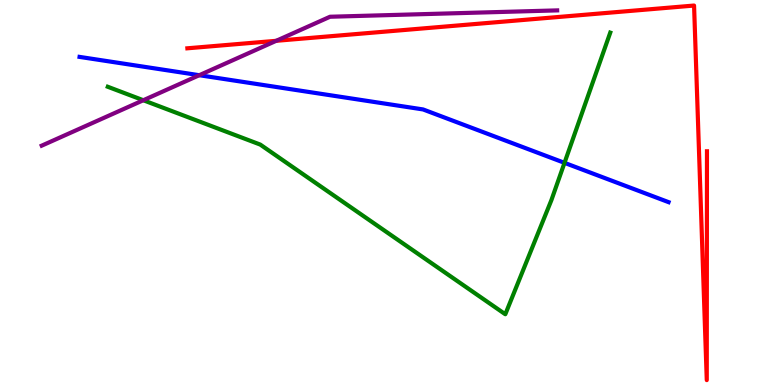[{'lines': ['blue', 'red'], 'intersections': []}, {'lines': ['green', 'red'], 'intersections': []}, {'lines': ['purple', 'red'], 'intersections': [{'x': 3.56, 'y': 8.94}]}, {'lines': ['blue', 'green'], 'intersections': [{'x': 7.28, 'y': 5.77}]}, {'lines': ['blue', 'purple'], 'intersections': [{'x': 2.57, 'y': 8.05}]}, {'lines': ['green', 'purple'], 'intersections': [{'x': 1.85, 'y': 7.4}]}]